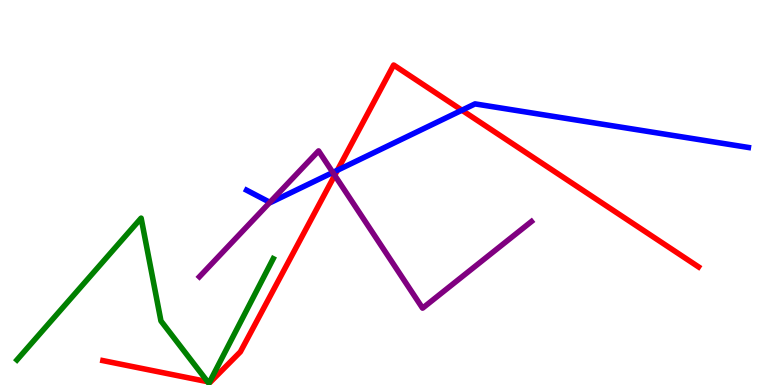[{'lines': ['blue', 'red'], 'intersections': [{'x': 4.35, 'y': 5.58}, {'x': 5.96, 'y': 7.14}]}, {'lines': ['green', 'red'], 'intersections': [{'x': 2.68, 'y': 0.086}, {'x': 2.7, 'y': 0.0758}]}, {'lines': ['purple', 'red'], 'intersections': [{'x': 4.32, 'y': 5.45}]}, {'lines': ['blue', 'green'], 'intersections': []}, {'lines': ['blue', 'purple'], 'intersections': [{'x': 3.48, 'y': 4.74}, {'x': 4.29, 'y': 5.52}]}, {'lines': ['green', 'purple'], 'intersections': []}]